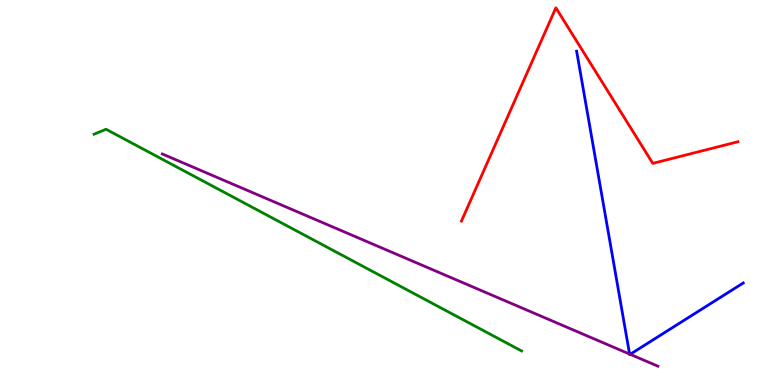[{'lines': ['blue', 'red'], 'intersections': []}, {'lines': ['green', 'red'], 'intersections': []}, {'lines': ['purple', 'red'], 'intersections': []}, {'lines': ['blue', 'green'], 'intersections': []}, {'lines': ['blue', 'purple'], 'intersections': [{'x': 8.12, 'y': 0.803}, {'x': 8.13, 'y': 0.797}]}, {'lines': ['green', 'purple'], 'intersections': []}]